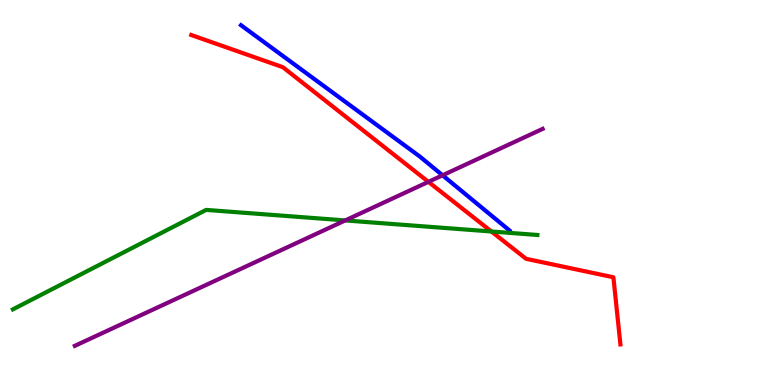[{'lines': ['blue', 'red'], 'intersections': []}, {'lines': ['green', 'red'], 'intersections': [{'x': 6.34, 'y': 3.99}]}, {'lines': ['purple', 'red'], 'intersections': [{'x': 5.53, 'y': 5.28}]}, {'lines': ['blue', 'green'], 'intersections': []}, {'lines': ['blue', 'purple'], 'intersections': [{'x': 5.71, 'y': 5.45}]}, {'lines': ['green', 'purple'], 'intersections': [{'x': 4.45, 'y': 4.27}]}]